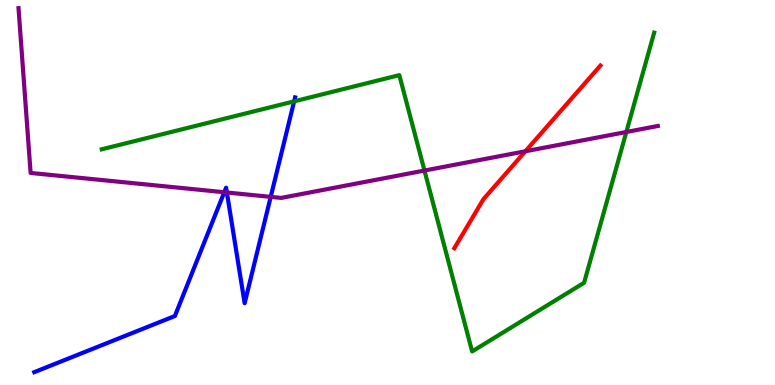[{'lines': ['blue', 'red'], 'intersections': []}, {'lines': ['green', 'red'], 'intersections': []}, {'lines': ['purple', 'red'], 'intersections': [{'x': 6.78, 'y': 6.07}]}, {'lines': ['blue', 'green'], 'intersections': [{'x': 3.8, 'y': 7.37}]}, {'lines': ['blue', 'purple'], 'intersections': [{'x': 2.89, 'y': 5.01}, {'x': 2.93, 'y': 5.0}, {'x': 3.49, 'y': 4.89}]}, {'lines': ['green', 'purple'], 'intersections': [{'x': 5.48, 'y': 5.57}, {'x': 8.08, 'y': 6.57}]}]